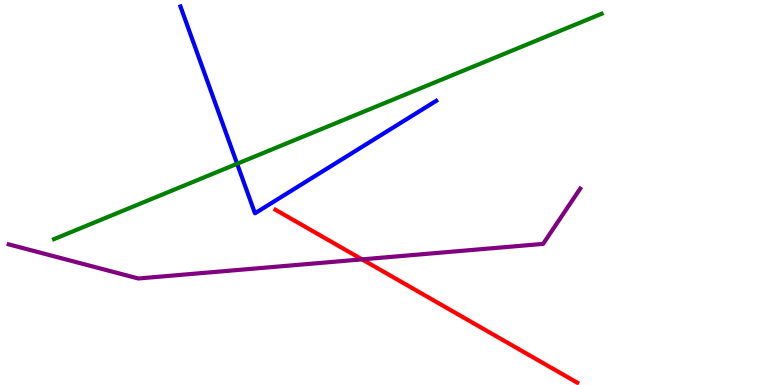[{'lines': ['blue', 'red'], 'intersections': []}, {'lines': ['green', 'red'], 'intersections': []}, {'lines': ['purple', 'red'], 'intersections': [{'x': 4.67, 'y': 3.26}]}, {'lines': ['blue', 'green'], 'intersections': [{'x': 3.06, 'y': 5.75}]}, {'lines': ['blue', 'purple'], 'intersections': []}, {'lines': ['green', 'purple'], 'intersections': []}]